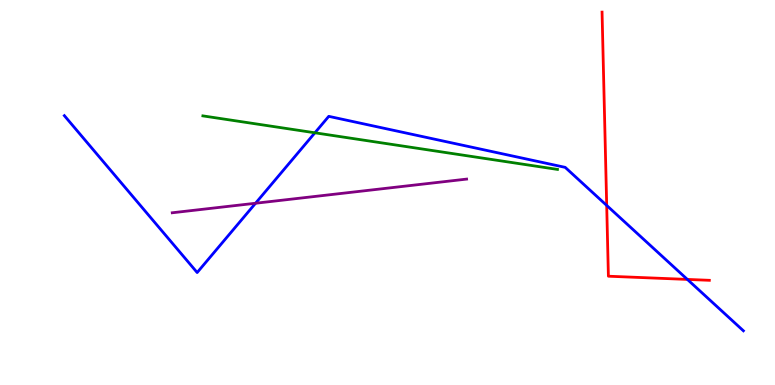[{'lines': ['blue', 'red'], 'intersections': [{'x': 7.83, 'y': 4.66}, {'x': 8.87, 'y': 2.74}]}, {'lines': ['green', 'red'], 'intersections': []}, {'lines': ['purple', 'red'], 'intersections': []}, {'lines': ['blue', 'green'], 'intersections': [{'x': 4.06, 'y': 6.55}]}, {'lines': ['blue', 'purple'], 'intersections': [{'x': 3.3, 'y': 4.72}]}, {'lines': ['green', 'purple'], 'intersections': []}]